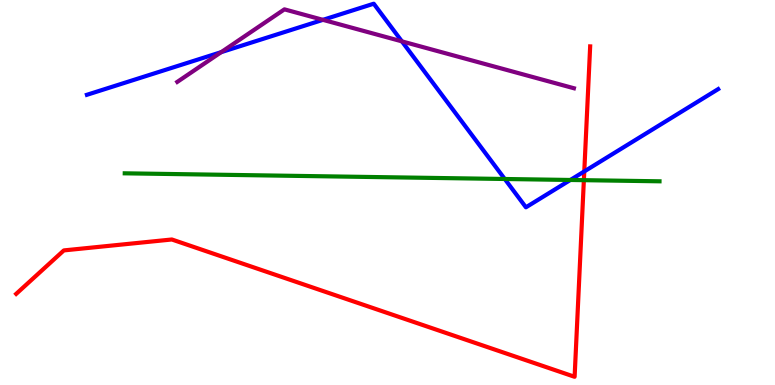[{'lines': ['blue', 'red'], 'intersections': [{'x': 7.54, 'y': 5.55}]}, {'lines': ['green', 'red'], 'intersections': [{'x': 7.53, 'y': 5.32}]}, {'lines': ['purple', 'red'], 'intersections': []}, {'lines': ['blue', 'green'], 'intersections': [{'x': 6.51, 'y': 5.35}, {'x': 7.36, 'y': 5.33}]}, {'lines': ['blue', 'purple'], 'intersections': [{'x': 2.85, 'y': 8.65}, {'x': 4.17, 'y': 9.48}, {'x': 5.19, 'y': 8.93}]}, {'lines': ['green', 'purple'], 'intersections': []}]